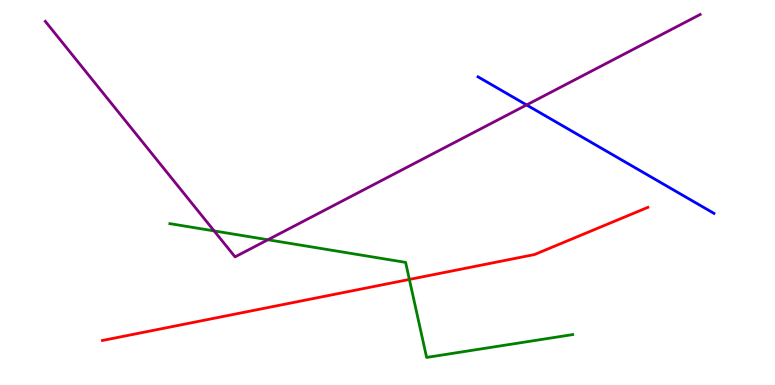[{'lines': ['blue', 'red'], 'intersections': []}, {'lines': ['green', 'red'], 'intersections': [{'x': 5.28, 'y': 2.74}]}, {'lines': ['purple', 'red'], 'intersections': []}, {'lines': ['blue', 'green'], 'intersections': []}, {'lines': ['blue', 'purple'], 'intersections': [{'x': 6.79, 'y': 7.27}]}, {'lines': ['green', 'purple'], 'intersections': [{'x': 2.76, 'y': 4.0}, {'x': 3.46, 'y': 3.77}]}]